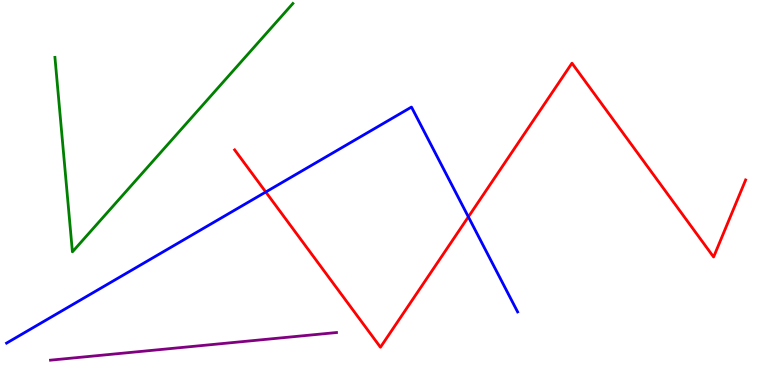[{'lines': ['blue', 'red'], 'intersections': [{'x': 3.43, 'y': 5.01}, {'x': 6.04, 'y': 4.37}]}, {'lines': ['green', 'red'], 'intersections': []}, {'lines': ['purple', 'red'], 'intersections': []}, {'lines': ['blue', 'green'], 'intersections': []}, {'lines': ['blue', 'purple'], 'intersections': []}, {'lines': ['green', 'purple'], 'intersections': []}]